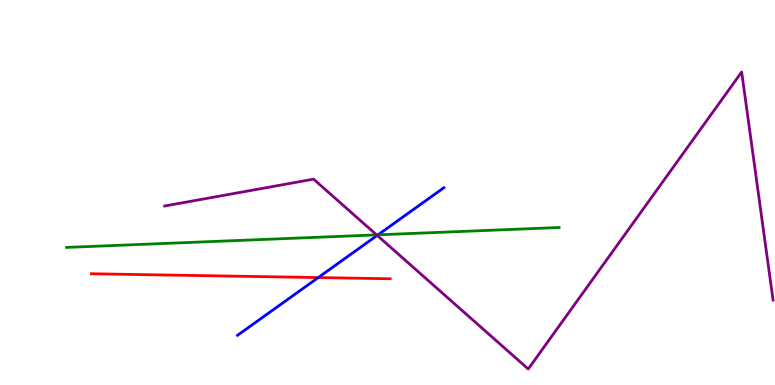[{'lines': ['blue', 'red'], 'intersections': [{'x': 4.11, 'y': 2.79}]}, {'lines': ['green', 'red'], 'intersections': []}, {'lines': ['purple', 'red'], 'intersections': []}, {'lines': ['blue', 'green'], 'intersections': [{'x': 4.88, 'y': 3.9}]}, {'lines': ['blue', 'purple'], 'intersections': [{'x': 4.87, 'y': 3.89}]}, {'lines': ['green', 'purple'], 'intersections': [{'x': 4.86, 'y': 3.9}]}]